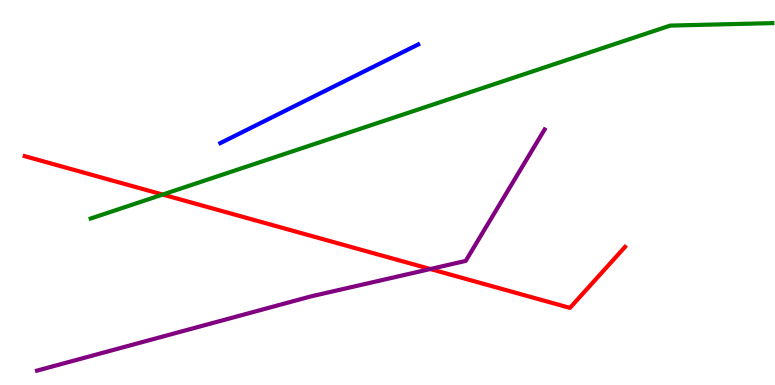[{'lines': ['blue', 'red'], 'intersections': []}, {'lines': ['green', 'red'], 'intersections': [{'x': 2.1, 'y': 4.95}]}, {'lines': ['purple', 'red'], 'intersections': [{'x': 5.55, 'y': 3.01}]}, {'lines': ['blue', 'green'], 'intersections': []}, {'lines': ['blue', 'purple'], 'intersections': []}, {'lines': ['green', 'purple'], 'intersections': []}]